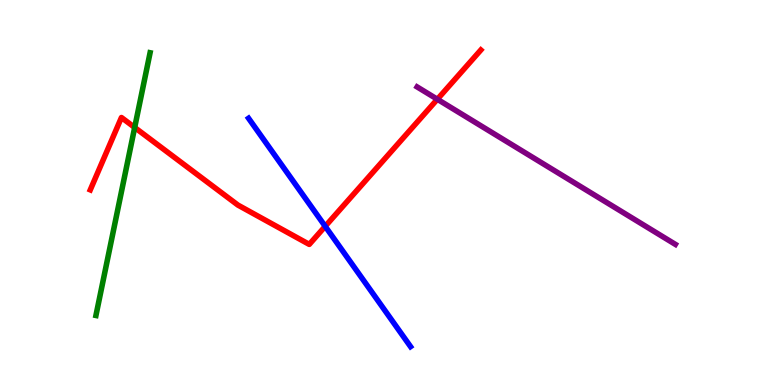[{'lines': ['blue', 'red'], 'intersections': [{'x': 4.2, 'y': 4.12}]}, {'lines': ['green', 'red'], 'intersections': [{'x': 1.74, 'y': 6.69}]}, {'lines': ['purple', 'red'], 'intersections': [{'x': 5.64, 'y': 7.42}]}, {'lines': ['blue', 'green'], 'intersections': []}, {'lines': ['blue', 'purple'], 'intersections': []}, {'lines': ['green', 'purple'], 'intersections': []}]